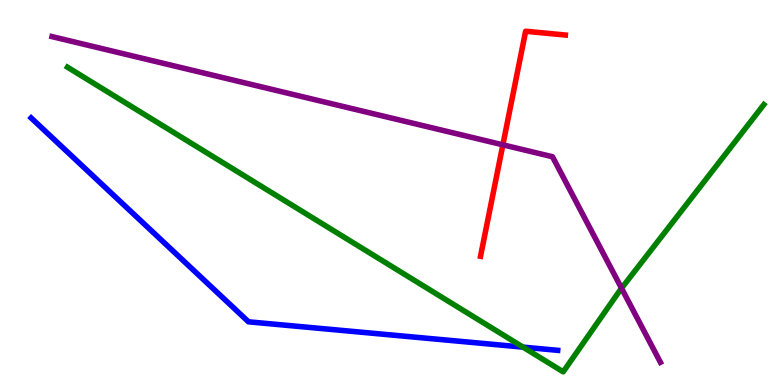[{'lines': ['blue', 'red'], 'intersections': []}, {'lines': ['green', 'red'], 'intersections': []}, {'lines': ['purple', 'red'], 'intersections': [{'x': 6.49, 'y': 6.24}]}, {'lines': ['blue', 'green'], 'intersections': [{'x': 6.75, 'y': 0.984}]}, {'lines': ['blue', 'purple'], 'intersections': []}, {'lines': ['green', 'purple'], 'intersections': [{'x': 8.02, 'y': 2.51}]}]